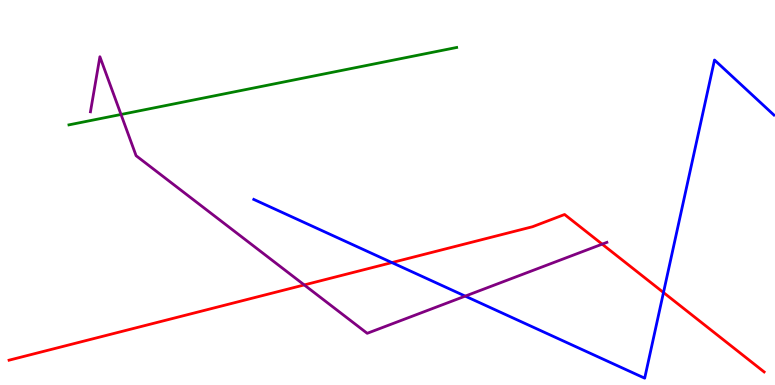[{'lines': ['blue', 'red'], 'intersections': [{'x': 5.06, 'y': 3.18}, {'x': 8.56, 'y': 2.4}]}, {'lines': ['green', 'red'], 'intersections': []}, {'lines': ['purple', 'red'], 'intersections': [{'x': 3.93, 'y': 2.6}, {'x': 7.77, 'y': 3.66}]}, {'lines': ['blue', 'green'], 'intersections': []}, {'lines': ['blue', 'purple'], 'intersections': [{'x': 6.0, 'y': 2.31}]}, {'lines': ['green', 'purple'], 'intersections': [{'x': 1.56, 'y': 7.03}]}]